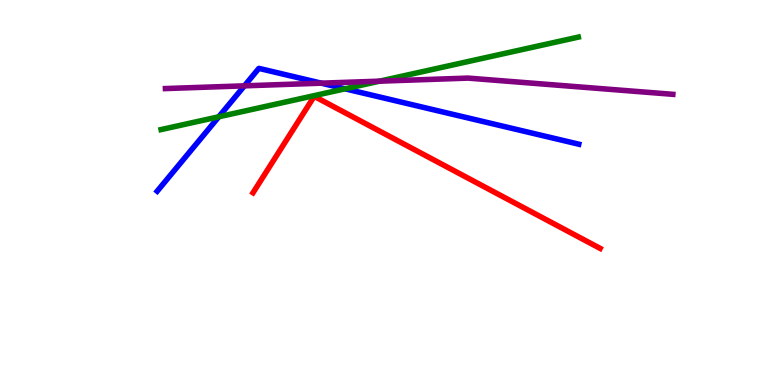[{'lines': ['blue', 'red'], 'intersections': []}, {'lines': ['green', 'red'], 'intersections': []}, {'lines': ['purple', 'red'], 'intersections': []}, {'lines': ['blue', 'green'], 'intersections': [{'x': 2.82, 'y': 6.97}, {'x': 4.45, 'y': 7.69}]}, {'lines': ['blue', 'purple'], 'intersections': [{'x': 3.15, 'y': 7.77}, {'x': 4.15, 'y': 7.84}]}, {'lines': ['green', 'purple'], 'intersections': [{'x': 4.9, 'y': 7.89}]}]